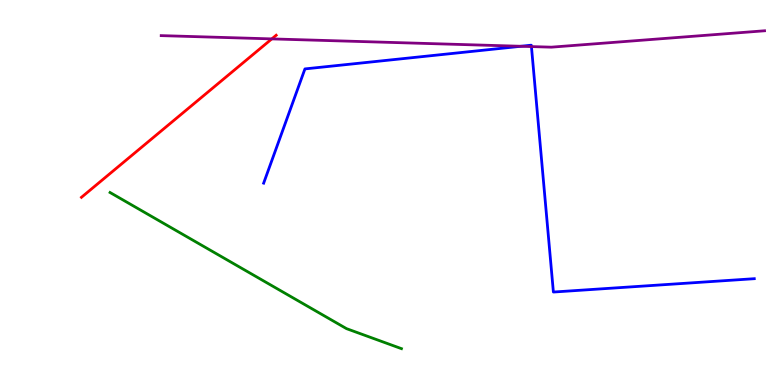[{'lines': ['blue', 'red'], 'intersections': []}, {'lines': ['green', 'red'], 'intersections': []}, {'lines': ['purple', 'red'], 'intersections': [{'x': 3.51, 'y': 8.99}]}, {'lines': ['blue', 'green'], 'intersections': []}, {'lines': ['blue', 'purple'], 'intersections': [{'x': 6.72, 'y': 8.8}, {'x': 6.86, 'y': 8.79}]}, {'lines': ['green', 'purple'], 'intersections': []}]